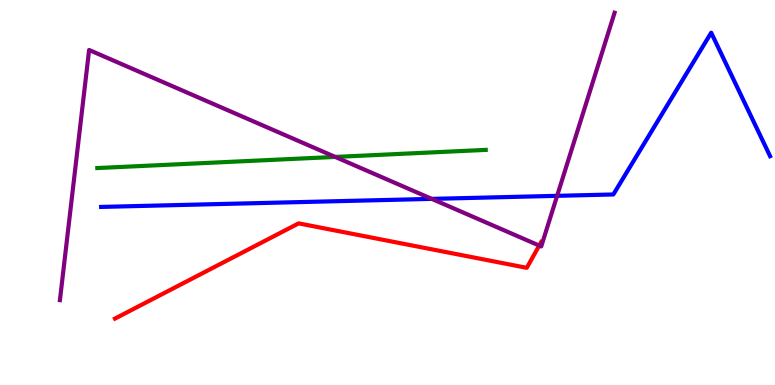[{'lines': ['blue', 'red'], 'intersections': []}, {'lines': ['green', 'red'], 'intersections': []}, {'lines': ['purple', 'red'], 'intersections': [{'x': 6.96, 'y': 3.62}]}, {'lines': ['blue', 'green'], 'intersections': []}, {'lines': ['blue', 'purple'], 'intersections': [{'x': 5.57, 'y': 4.83}, {'x': 7.19, 'y': 4.91}]}, {'lines': ['green', 'purple'], 'intersections': [{'x': 4.33, 'y': 5.92}]}]